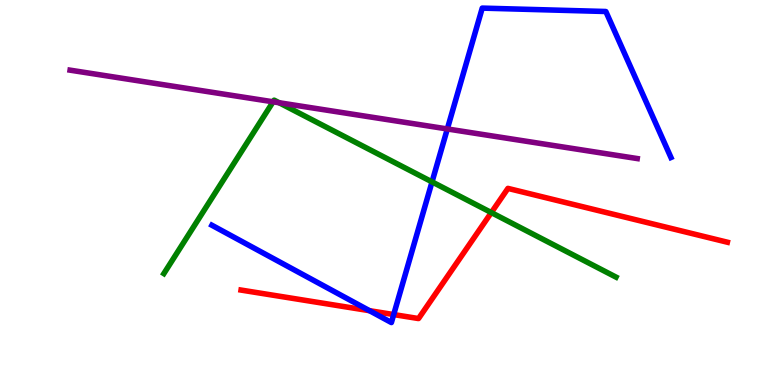[{'lines': ['blue', 'red'], 'intersections': [{'x': 4.77, 'y': 1.93}, {'x': 5.08, 'y': 1.83}]}, {'lines': ['green', 'red'], 'intersections': [{'x': 6.34, 'y': 4.48}]}, {'lines': ['purple', 'red'], 'intersections': []}, {'lines': ['blue', 'green'], 'intersections': [{'x': 5.57, 'y': 5.28}]}, {'lines': ['blue', 'purple'], 'intersections': [{'x': 5.77, 'y': 6.65}]}, {'lines': ['green', 'purple'], 'intersections': [{'x': 3.52, 'y': 7.36}, {'x': 3.6, 'y': 7.33}]}]